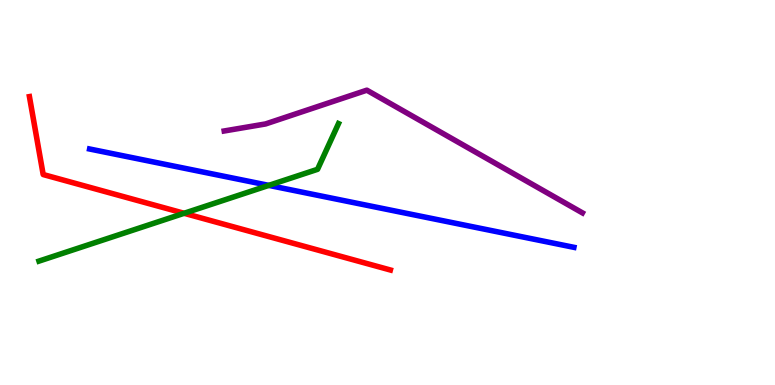[{'lines': ['blue', 'red'], 'intersections': []}, {'lines': ['green', 'red'], 'intersections': [{'x': 2.38, 'y': 4.46}]}, {'lines': ['purple', 'red'], 'intersections': []}, {'lines': ['blue', 'green'], 'intersections': [{'x': 3.47, 'y': 5.18}]}, {'lines': ['blue', 'purple'], 'intersections': []}, {'lines': ['green', 'purple'], 'intersections': []}]